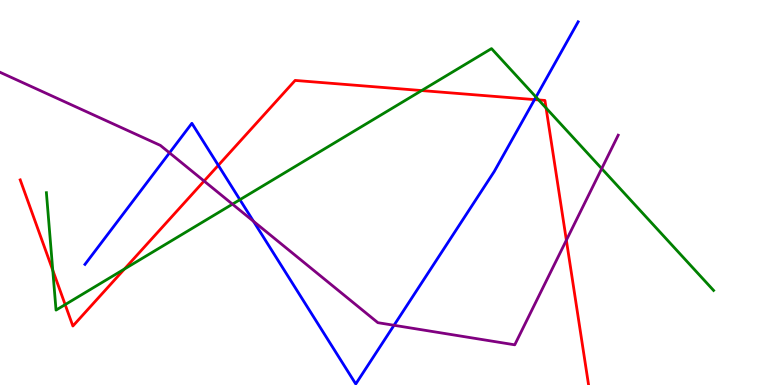[{'lines': ['blue', 'red'], 'intersections': [{'x': 2.82, 'y': 5.71}, {'x': 6.9, 'y': 7.41}]}, {'lines': ['green', 'red'], 'intersections': [{'x': 0.681, 'y': 2.98}, {'x': 0.841, 'y': 2.09}, {'x': 1.61, 'y': 3.01}, {'x': 5.44, 'y': 7.65}, {'x': 6.95, 'y': 7.4}, {'x': 7.05, 'y': 7.19}]}, {'lines': ['purple', 'red'], 'intersections': [{'x': 2.63, 'y': 5.3}, {'x': 7.31, 'y': 3.76}]}, {'lines': ['blue', 'green'], 'intersections': [{'x': 3.1, 'y': 4.81}, {'x': 6.92, 'y': 7.48}]}, {'lines': ['blue', 'purple'], 'intersections': [{'x': 2.19, 'y': 6.03}, {'x': 3.27, 'y': 4.25}, {'x': 5.08, 'y': 1.55}]}, {'lines': ['green', 'purple'], 'intersections': [{'x': 3.0, 'y': 4.7}, {'x': 7.76, 'y': 5.62}]}]